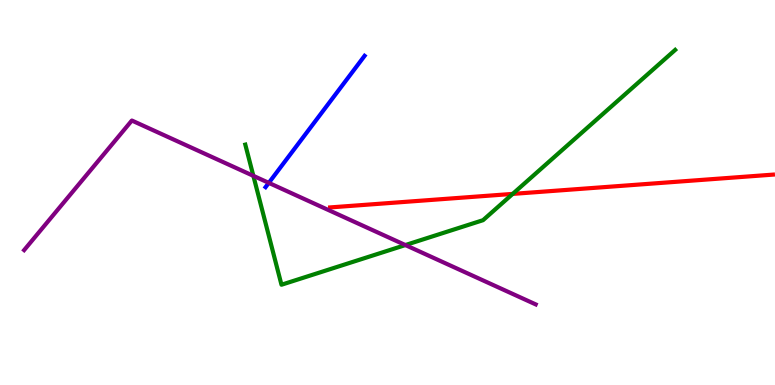[{'lines': ['blue', 'red'], 'intersections': []}, {'lines': ['green', 'red'], 'intersections': [{'x': 6.62, 'y': 4.96}]}, {'lines': ['purple', 'red'], 'intersections': []}, {'lines': ['blue', 'green'], 'intersections': []}, {'lines': ['blue', 'purple'], 'intersections': [{'x': 3.47, 'y': 5.25}]}, {'lines': ['green', 'purple'], 'intersections': [{'x': 3.27, 'y': 5.43}, {'x': 5.23, 'y': 3.63}]}]